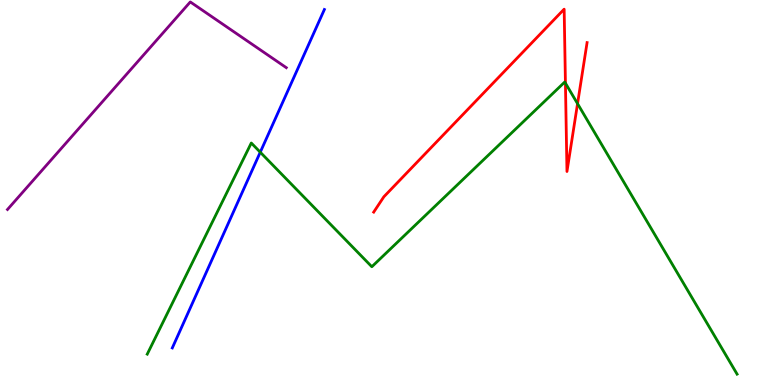[{'lines': ['blue', 'red'], 'intersections': []}, {'lines': ['green', 'red'], 'intersections': [{'x': 7.3, 'y': 7.84}, {'x': 7.45, 'y': 7.31}]}, {'lines': ['purple', 'red'], 'intersections': []}, {'lines': ['blue', 'green'], 'intersections': [{'x': 3.36, 'y': 6.05}]}, {'lines': ['blue', 'purple'], 'intersections': []}, {'lines': ['green', 'purple'], 'intersections': []}]